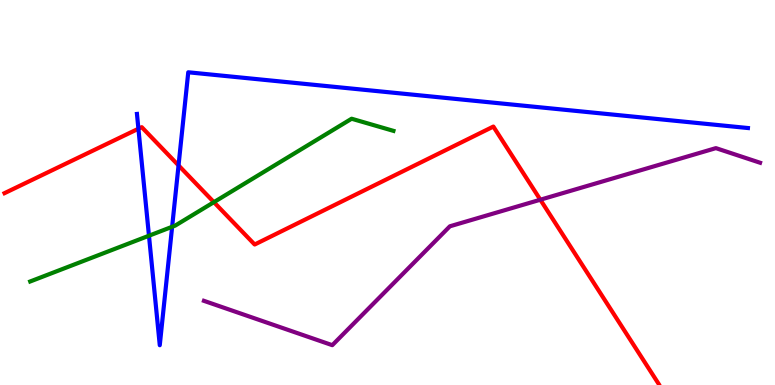[{'lines': ['blue', 'red'], 'intersections': [{'x': 1.79, 'y': 6.66}, {'x': 2.3, 'y': 5.7}]}, {'lines': ['green', 'red'], 'intersections': [{'x': 2.76, 'y': 4.75}]}, {'lines': ['purple', 'red'], 'intersections': [{'x': 6.97, 'y': 4.81}]}, {'lines': ['blue', 'green'], 'intersections': [{'x': 1.92, 'y': 3.88}, {'x': 2.22, 'y': 4.11}]}, {'lines': ['blue', 'purple'], 'intersections': []}, {'lines': ['green', 'purple'], 'intersections': []}]